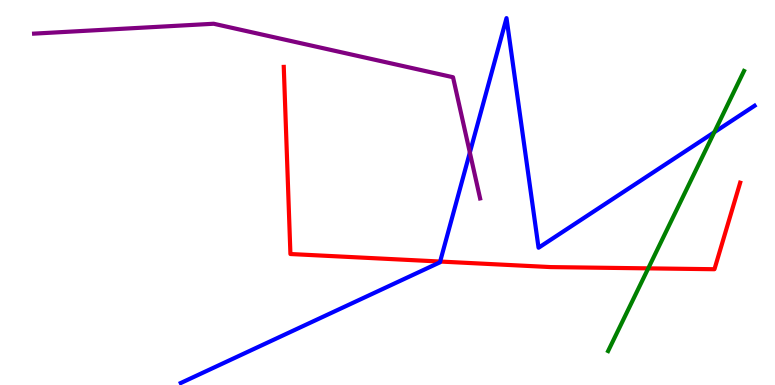[{'lines': ['blue', 'red'], 'intersections': [{'x': 5.68, 'y': 3.21}]}, {'lines': ['green', 'red'], 'intersections': [{'x': 8.36, 'y': 3.03}]}, {'lines': ['purple', 'red'], 'intersections': []}, {'lines': ['blue', 'green'], 'intersections': [{'x': 9.22, 'y': 6.56}]}, {'lines': ['blue', 'purple'], 'intersections': [{'x': 6.06, 'y': 6.04}]}, {'lines': ['green', 'purple'], 'intersections': []}]